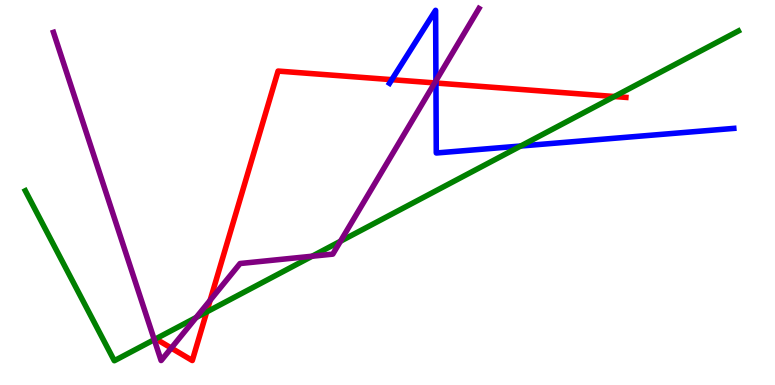[{'lines': ['blue', 'red'], 'intersections': [{'x': 5.06, 'y': 7.93}, {'x': 5.63, 'y': 7.84}]}, {'lines': ['green', 'red'], 'intersections': [{'x': 2.67, 'y': 1.9}, {'x': 7.93, 'y': 7.49}]}, {'lines': ['purple', 'red'], 'intersections': [{'x': 2.21, 'y': 0.96}, {'x': 2.71, 'y': 2.2}, {'x': 5.61, 'y': 7.85}]}, {'lines': ['blue', 'green'], 'intersections': [{'x': 6.72, 'y': 6.21}]}, {'lines': ['blue', 'purple'], 'intersections': [{'x': 5.62, 'y': 7.9}]}, {'lines': ['green', 'purple'], 'intersections': [{'x': 1.99, 'y': 1.18}, {'x': 2.53, 'y': 1.75}, {'x': 4.03, 'y': 3.34}, {'x': 4.39, 'y': 3.73}]}]